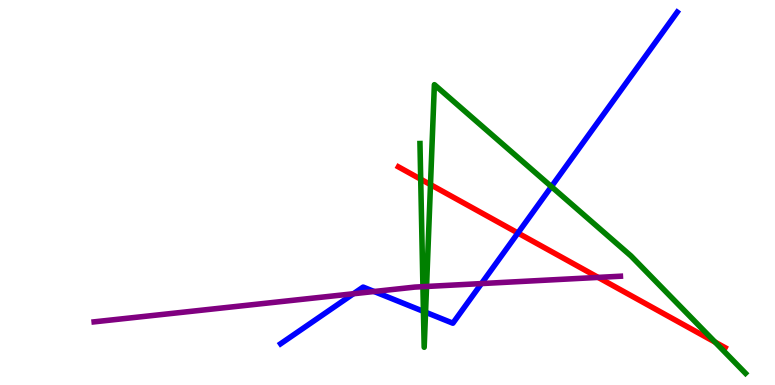[{'lines': ['blue', 'red'], 'intersections': [{'x': 6.68, 'y': 3.95}]}, {'lines': ['green', 'red'], 'intersections': [{'x': 5.43, 'y': 5.35}, {'x': 5.55, 'y': 5.2}, {'x': 9.23, 'y': 1.11}]}, {'lines': ['purple', 'red'], 'intersections': [{'x': 7.72, 'y': 2.79}]}, {'lines': ['blue', 'green'], 'intersections': [{'x': 5.46, 'y': 1.91}, {'x': 5.49, 'y': 1.89}, {'x': 7.11, 'y': 5.15}]}, {'lines': ['blue', 'purple'], 'intersections': [{'x': 4.56, 'y': 2.37}, {'x': 4.83, 'y': 2.43}, {'x': 6.21, 'y': 2.63}]}, {'lines': ['green', 'purple'], 'intersections': [{'x': 5.46, 'y': 2.55}, {'x': 5.5, 'y': 2.56}]}]